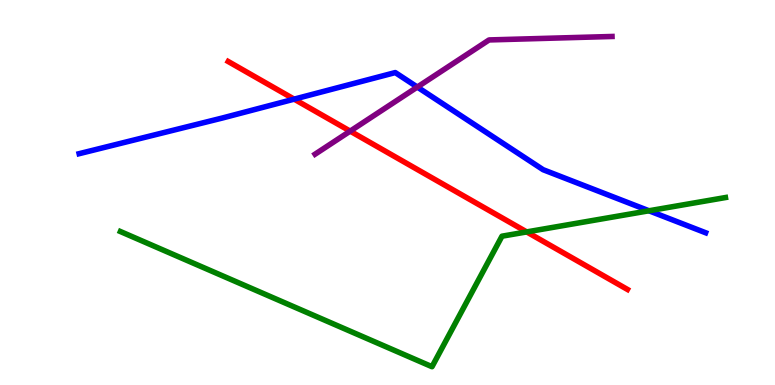[{'lines': ['blue', 'red'], 'intersections': [{'x': 3.8, 'y': 7.42}]}, {'lines': ['green', 'red'], 'intersections': [{'x': 6.8, 'y': 3.98}]}, {'lines': ['purple', 'red'], 'intersections': [{'x': 4.52, 'y': 6.59}]}, {'lines': ['blue', 'green'], 'intersections': [{'x': 8.37, 'y': 4.53}]}, {'lines': ['blue', 'purple'], 'intersections': [{'x': 5.38, 'y': 7.74}]}, {'lines': ['green', 'purple'], 'intersections': []}]